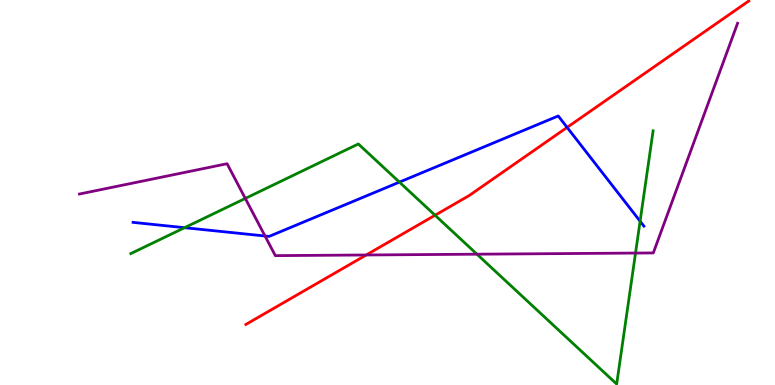[{'lines': ['blue', 'red'], 'intersections': [{'x': 7.32, 'y': 6.69}]}, {'lines': ['green', 'red'], 'intersections': [{'x': 5.61, 'y': 4.41}]}, {'lines': ['purple', 'red'], 'intersections': [{'x': 4.73, 'y': 3.38}]}, {'lines': ['blue', 'green'], 'intersections': [{'x': 2.38, 'y': 4.09}, {'x': 5.15, 'y': 5.27}, {'x': 8.26, 'y': 4.25}]}, {'lines': ['blue', 'purple'], 'intersections': [{'x': 3.42, 'y': 3.87}]}, {'lines': ['green', 'purple'], 'intersections': [{'x': 3.17, 'y': 4.85}, {'x': 6.15, 'y': 3.4}, {'x': 8.2, 'y': 3.43}]}]